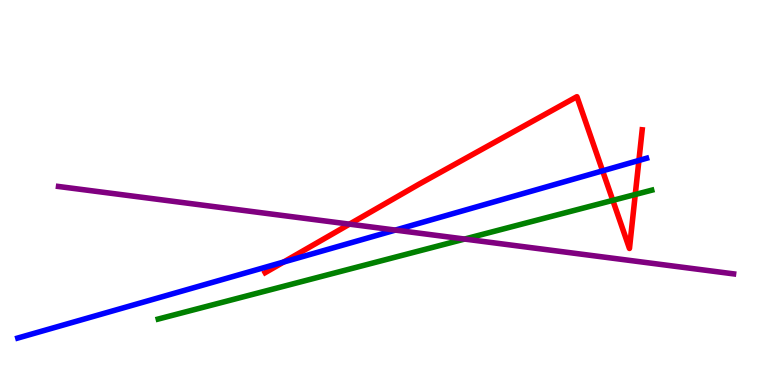[{'lines': ['blue', 'red'], 'intersections': [{'x': 3.66, 'y': 3.19}, {'x': 7.78, 'y': 5.56}, {'x': 8.24, 'y': 5.83}]}, {'lines': ['green', 'red'], 'intersections': [{'x': 7.91, 'y': 4.8}, {'x': 8.2, 'y': 4.95}]}, {'lines': ['purple', 'red'], 'intersections': [{'x': 4.51, 'y': 4.18}]}, {'lines': ['blue', 'green'], 'intersections': []}, {'lines': ['blue', 'purple'], 'intersections': [{'x': 5.1, 'y': 4.02}]}, {'lines': ['green', 'purple'], 'intersections': [{'x': 5.99, 'y': 3.79}]}]